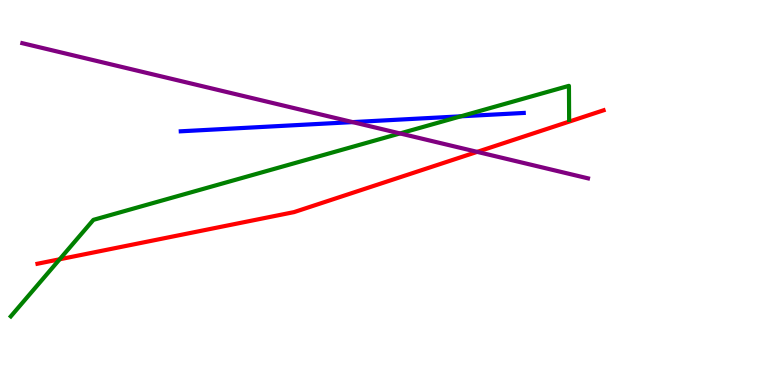[{'lines': ['blue', 'red'], 'intersections': []}, {'lines': ['green', 'red'], 'intersections': [{'x': 0.77, 'y': 3.27}]}, {'lines': ['purple', 'red'], 'intersections': [{'x': 6.16, 'y': 6.06}]}, {'lines': ['blue', 'green'], 'intersections': [{'x': 5.95, 'y': 6.98}]}, {'lines': ['blue', 'purple'], 'intersections': [{'x': 4.55, 'y': 6.83}]}, {'lines': ['green', 'purple'], 'intersections': [{'x': 5.16, 'y': 6.53}]}]